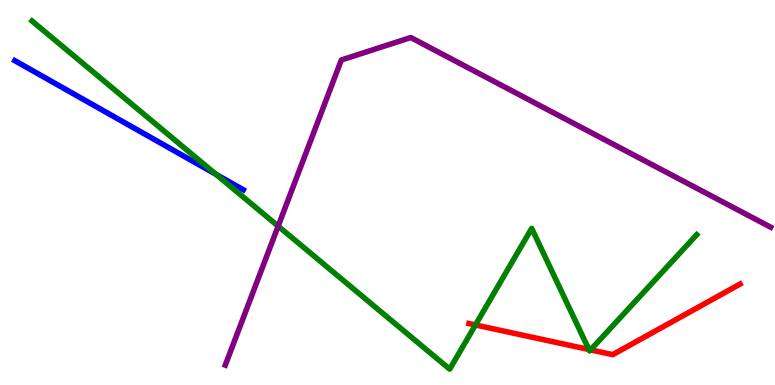[{'lines': ['blue', 'red'], 'intersections': []}, {'lines': ['green', 'red'], 'intersections': [{'x': 6.13, 'y': 1.56}, {'x': 7.6, 'y': 0.922}, {'x': 7.62, 'y': 0.913}]}, {'lines': ['purple', 'red'], 'intersections': []}, {'lines': ['blue', 'green'], 'intersections': [{'x': 2.79, 'y': 5.47}]}, {'lines': ['blue', 'purple'], 'intersections': []}, {'lines': ['green', 'purple'], 'intersections': [{'x': 3.59, 'y': 4.13}]}]